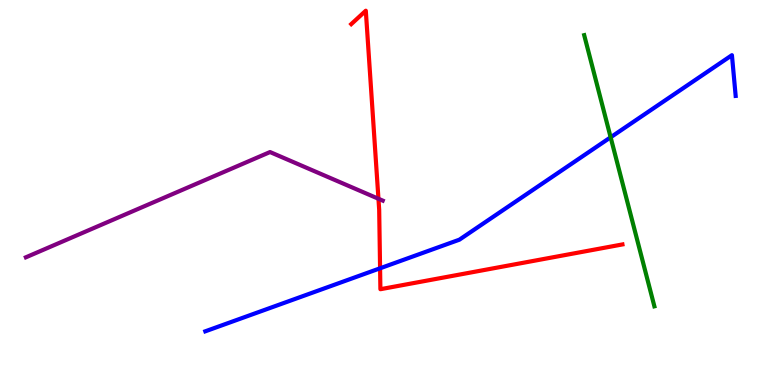[{'lines': ['blue', 'red'], 'intersections': [{'x': 4.9, 'y': 3.03}]}, {'lines': ['green', 'red'], 'intersections': []}, {'lines': ['purple', 'red'], 'intersections': [{'x': 4.88, 'y': 4.84}]}, {'lines': ['blue', 'green'], 'intersections': [{'x': 7.88, 'y': 6.43}]}, {'lines': ['blue', 'purple'], 'intersections': []}, {'lines': ['green', 'purple'], 'intersections': []}]